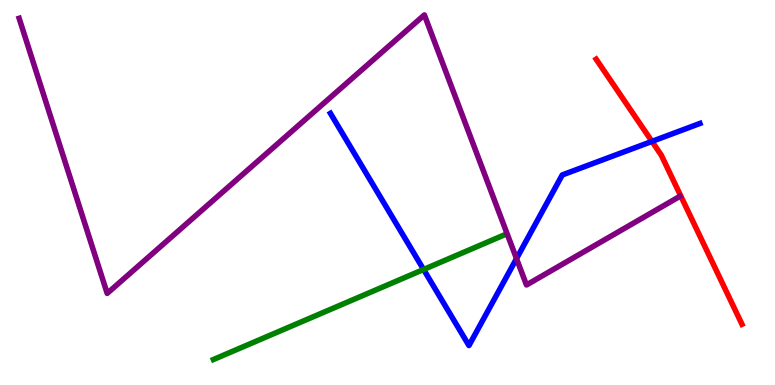[{'lines': ['blue', 'red'], 'intersections': [{'x': 8.41, 'y': 6.33}]}, {'lines': ['green', 'red'], 'intersections': []}, {'lines': ['purple', 'red'], 'intersections': []}, {'lines': ['blue', 'green'], 'intersections': [{'x': 5.47, 'y': 3.0}]}, {'lines': ['blue', 'purple'], 'intersections': [{'x': 6.66, 'y': 3.28}]}, {'lines': ['green', 'purple'], 'intersections': []}]